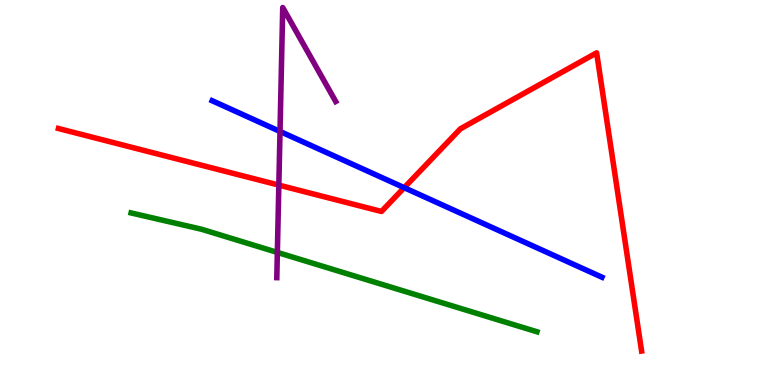[{'lines': ['blue', 'red'], 'intersections': [{'x': 5.22, 'y': 5.13}]}, {'lines': ['green', 'red'], 'intersections': []}, {'lines': ['purple', 'red'], 'intersections': [{'x': 3.6, 'y': 5.19}]}, {'lines': ['blue', 'green'], 'intersections': []}, {'lines': ['blue', 'purple'], 'intersections': [{'x': 3.61, 'y': 6.59}]}, {'lines': ['green', 'purple'], 'intersections': [{'x': 3.58, 'y': 3.44}]}]